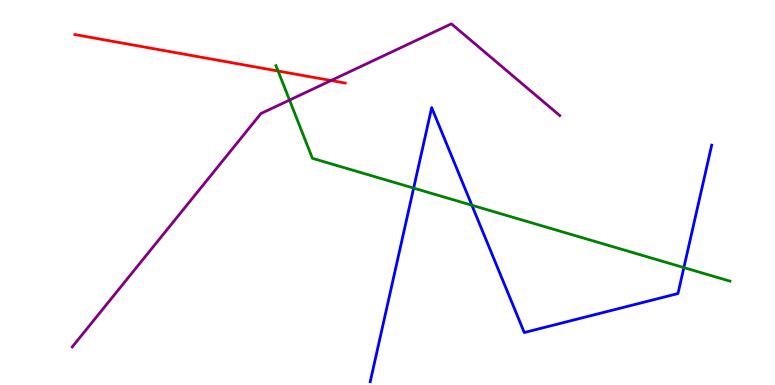[{'lines': ['blue', 'red'], 'intersections': []}, {'lines': ['green', 'red'], 'intersections': [{'x': 3.59, 'y': 8.16}]}, {'lines': ['purple', 'red'], 'intersections': [{'x': 4.27, 'y': 7.91}]}, {'lines': ['blue', 'green'], 'intersections': [{'x': 5.34, 'y': 5.11}, {'x': 6.09, 'y': 4.67}, {'x': 8.82, 'y': 3.05}]}, {'lines': ['blue', 'purple'], 'intersections': []}, {'lines': ['green', 'purple'], 'intersections': [{'x': 3.74, 'y': 7.4}]}]